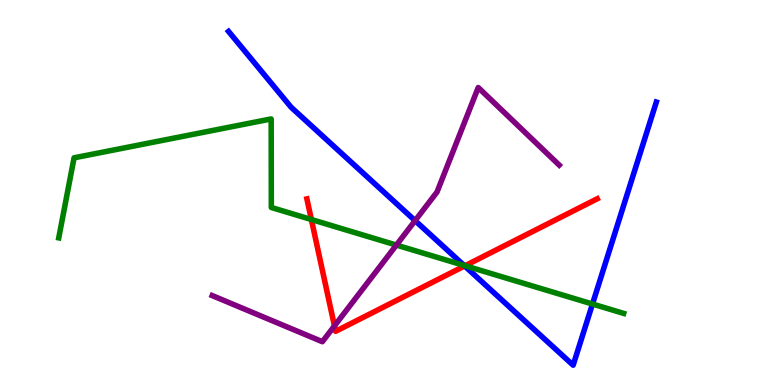[{'lines': ['blue', 'red'], 'intersections': [{'x': 6.0, 'y': 3.09}]}, {'lines': ['green', 'red'], 'intersections': [{'x': 4.02, 'y': 4.3}, {'x': 6.0, 'y': 3.1}]}, {'lines': ['purple', 'red'], 'intersections': [{'x': 4.32, 'y': 1.53}]}, {'lines': ['blue', 'green'], 'intersections': [{'x': 5.99, 'y': 3.11}, {'x': 7.64, 'y': 2.1}]}, {'lines': ['blue', 'purple'], 'intersections': [{'x': 5.36, 'y': 4.27}]}, {'lines': ['green', 'purple'], 'intersections': [{'x': 5.11, 'y': 3.63}]}]